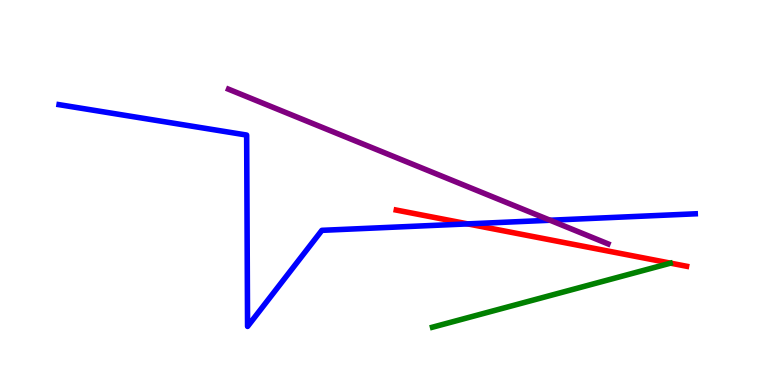[{'lines': ['blue', 'red'], 'intersections': [{'x': 6.03, 'y': 4.18}]}, {'lines': ['green', 'red'], 'intersections': []}, {'lines': ['purple', 'red'], 'intersections': []}, {'lines': ['blue', 'green'], 'intersections': []}, {'lines': ['blue', 'purple'], 'intersections': [{'x': 7.1, 'y': 4.28}]}, {'lines': ['green', 'purple'], 'intersections': []}]